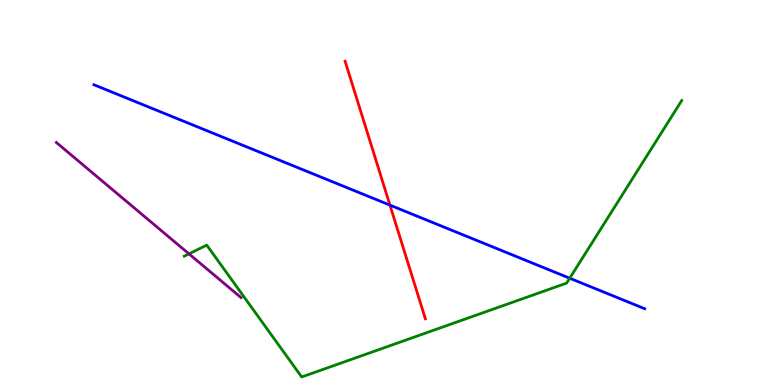[{'lines': ['blue', 'red'], 'intersections': [{'x': 5.03, 'y': 4.67}]}, {'lines': ['green', 'red'], 'intersections': []}, {'lines': ['purple', 'red'], 'intersections': []}, {'lines': ['blue', 'green'], 'intersections': [{'x': 7.35, 'y': 2.77}]}, {'lines': ['blue', 'purple'], 'intersections': []}, {'lines': ['green', 'purple'], 'intersections': [{'x': 2.44, 'y': 3.41}]}]